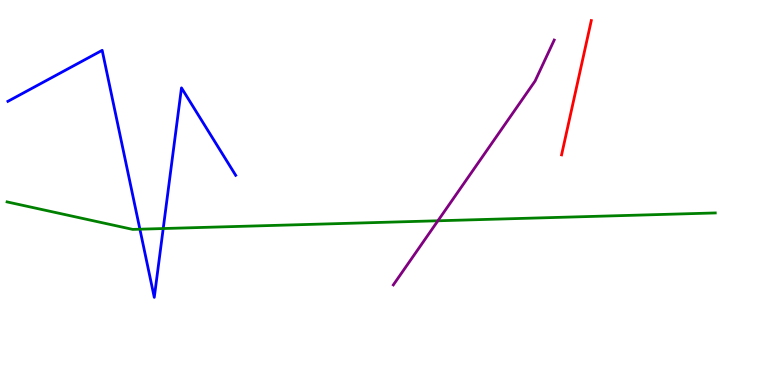[{'lines': ['blue', 'red'], 'intersections': []}, {'lines': ['green', 'red'], 'intersections': []}, {'lines': ['purple', 'red'], 'intersections': []}, {'lines': ['blue', 'green'], 'intersections': [{'x': 1.81, 'y': 4.05}, {'x': 2.11, 'y': 4.06}]}, {'lines': ['blue', 'purple'], 'intersections': []}, {'lines': ['green', 'purple'], 'intersections': [{'x': 5.65, 'y': 4.27}]}]